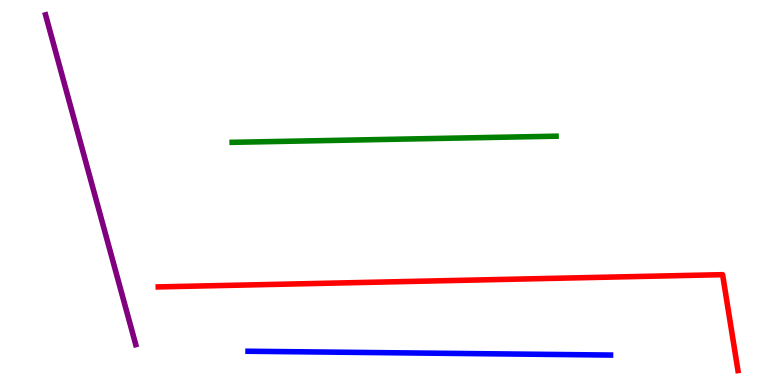[{'lines': ['blue', 'red'], 'intersections': []}, {'lines': ['green', 'red'], 'intersections': []}, {'lines': ['purple', 'red'], 'intersections': []}, {'lines': ['blue', 'green'], 'intersections': []}, {'lines': ['blue', 'purple'], 'intersections': []}, {'lines': ['green', 'purple'], 'intersections': []}]